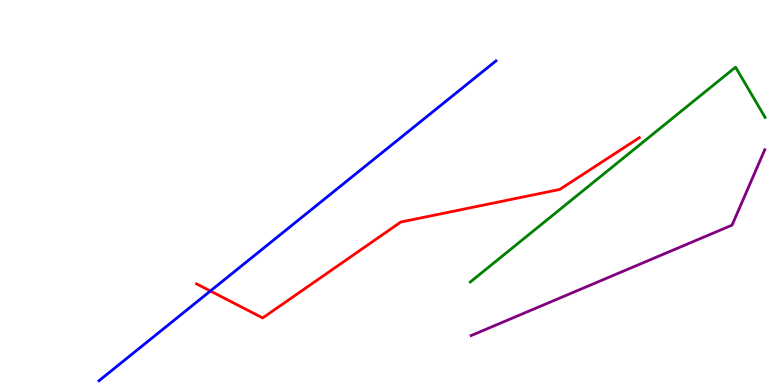[{'lines': ['blue', 'red'], 'intersections': [{'x': 2.71, 'y': 2.44}]}, {'lines': ['green', 'red'], 'intersections': []}, {'lines': ['purple', 'red'], 'intersections': []}, {'lines': ['blue', 'green'], 'intersections': []}, {'lines': ['blue', 'purple'], 'intersections': []}, {'lines': ['green', 'purple'], 'intersections': []}]